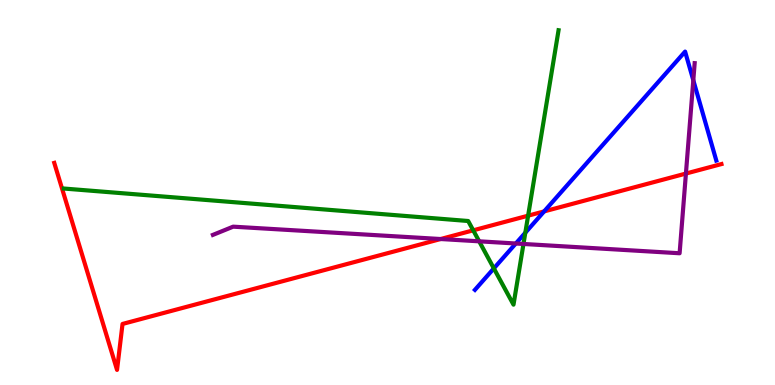[{'lines': ['blue', 'red'], 'intersections': [{'x': 7.02, 'y': 4.51}]}, {'lines': ['green', 'red'], 'intersections': [{'x': 6.11, 'y': 4.02}, {'x': 6.81, 'y': 4.4}]}, {'lines': ['purple', 'red'], 'intersections': [{'x': 5.69, 'y': 3.79}, {'x': 8.85, 'y': 5.49}]}, {'lines': ['blue', 'green'], 'intersections': [{'x': 6.37, 'y': 3.03}, {'x': 6.78, 'y': 3.95}]}, {'lines': ['blue', 'purple'], 'intersections': [{'x': 6.66, 'y': 3.68}, {'x': 8.95, 'y': 7.92}]}, {'lines': ['green', 'purple'], 'intersections': [{'x': 6.18, 'y': 3.73}, {'x': 6.75, 'y': 3.66}]}]